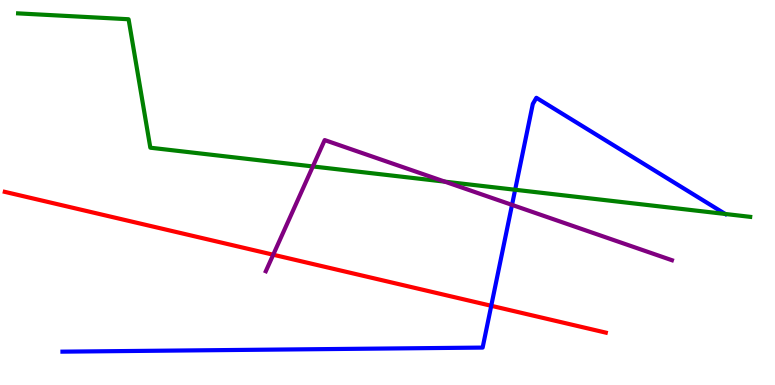[{'lines': ['blue', 'red'], 'intersections': [{'x': 6.34, 'y': 2.06}]}, {'lines': ['green', 'red'], 'intersections': []}, {'lines': ['purple', 'red'], 'intersections': [{'x': 3.53, 'y': 3.38}]}, {'lines': ['blue', 'green'], 'intersections': [{'x': 6.65, 'y': 5.07}, {'x': 9.36, 'y': 4.44}]}, {'lines': ['blue', 'purple'], 'intersections': [{'x': 6.61, 'y': 4.68}]}, {'lines': ['green', 'purple'], 'intersections': [{'x': 4.04, 'y': 5.68}, {'x': 5.74, 'y': 5.28}]}]